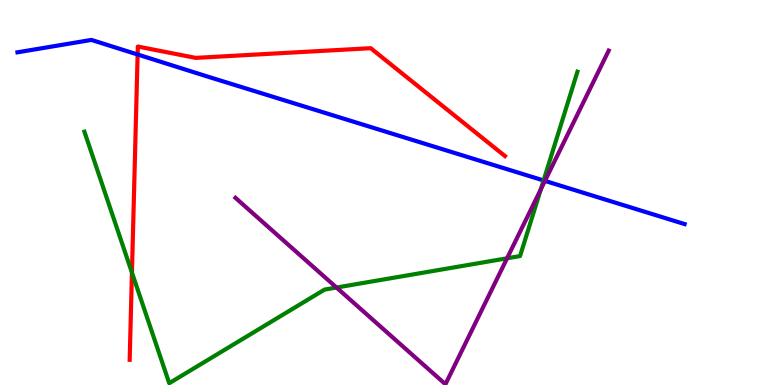[{'lines': ['blue', 'red'], 'intersections': [{'x': 1.78, 'y': 8.58}]}, {'lines': ['green', 'red'], 'intersections': [{'x': 1.7, 'y': 2.92}]}, {'lines': ['purple', 'red'], 'intersections': []}, {'lines': ['blue', 'green'], 'intersections': [{'x': 7.01, 'y': 5.31}]}, {'lines': ['blue', 'purple'], 'intersections': [{'x': 7.03, 'y': 5.3}]}, {'lines': ['green', 'purple'], 'intersections': [{'x': 4.34, 'y': 2.53}, {'x': 6.54, 'y': 3.29}, {'x': 6.98, 'y': 5.08}]}]